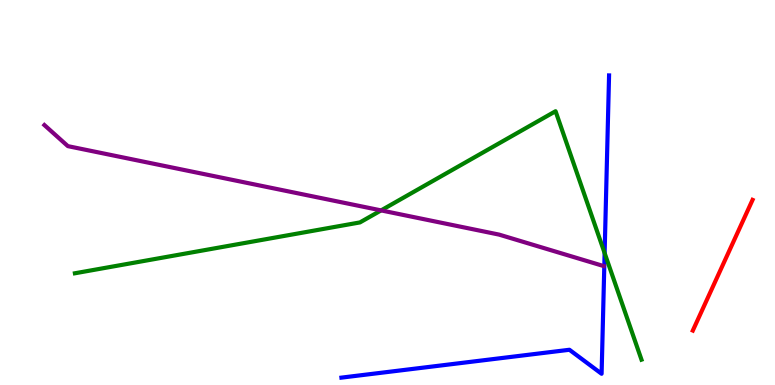[{'lines': ['blue', 'red'], 'intersections': []}, {'lines': ['green', 'red'], 'intersections': []}, {'lines': ['purple', 'red'], 'intersections': []}, {'lines': ['blue', 'green'], 'intersections': [{'x': 7.8, 'y': 3.43}]}, {'lines': ['blue', 'purple'], 'intersections': []}, {'lines': ['green', 'purple'], 'intersections': [{'x': 4.92, 'y': 4.54}]}]